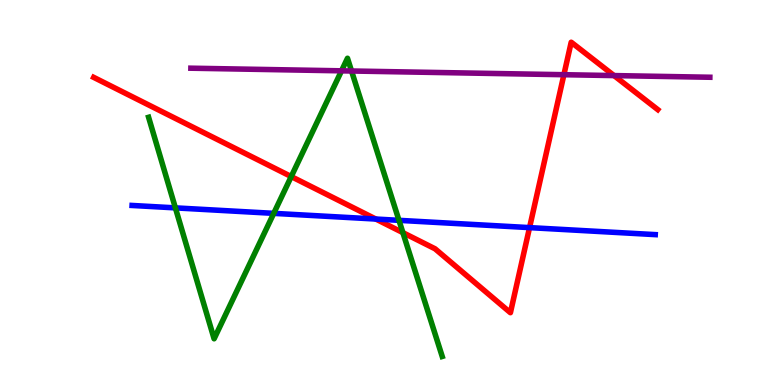[{'lines': ['blue', 'red'], 'intersections': [{'x': 4.85, 'y': 4.31}, {'x': 6.83, 'y': 4.09}]}, {'lines': ['green', 'red'], 'intersections': [{'x': 3.76, 'y': 5.41}, {'x': 5.2, 'y': 3.96}]}, {'lines': ['purple', 'red'], 'intersections': [{'x': 7.28, 'y': 8.06}, {'x': 7.92, 'y': 8.04}]}, {'lines': ['blue', 'green'], 'intersections': [{'x': 2.26, 'y': 4.6}, {'x': 3.53, 'y': 4.46}, {'x': 5.15, 'y': 4.28}]}, {'lines': ['blue', 'purple'], 'intersections': []}, {'lines': ['green', 'purple'], 'intersections': [{'x': 4.41, 'y': 8.16}, {'x': 4.54, 'y': 8.16}]}]